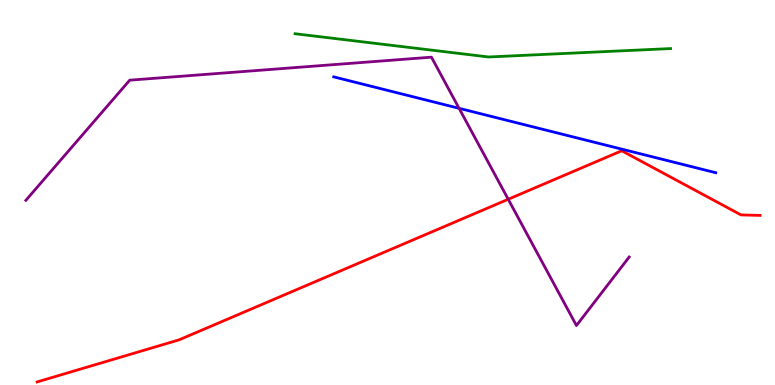[{'lines': ['blue', 'red'], 'intersections': []}, {'lines': ['green', 'red'], 'intersections': []}, {'lines': ['purple', 'red'], 'intersections': [{'x': 6.56, 'y': 4.82}]}, {'lines': ['blue', 'green'], 'intersections': []}, {'lines': ['blue', 'purple'], 'intersections': [{'x': 5.92, 'y': 7.19}]}, {'lines': ['green', 'purple'], 'intersections': []}]